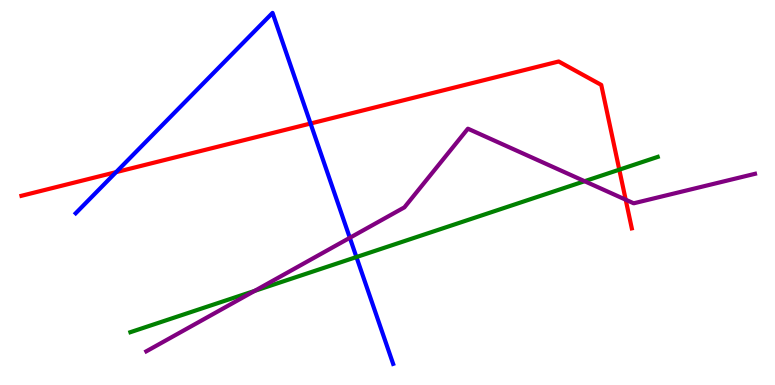[{'lines': ['blue', 'red'], 'intersections': [{'x': 1.5, 'y': 5.53}, {'x': 4.01, 'y': 6.79}]}, {'lines': ['green', 'red'], 'intersections': [{'x': 7.99, 'y': 5.59}]}, {'lines': ['purple', 'red'], 'intersections': [{'x': 8.07, 'y': 4.81}]}, {'lines': ['blue', 'green'], 'intersections': [{'x': 4.6, 'y': 3.32}]}, {'lines': ['blue', 'purple'], 'intersections': [{'x': 4.51, 'y': 3.82}]}, {'lines': ['green', 'purple'], 'intersections': [{'x': 3.29, 'y': 2.44}, {'x': 7.54, 'y': 5.29}]}]